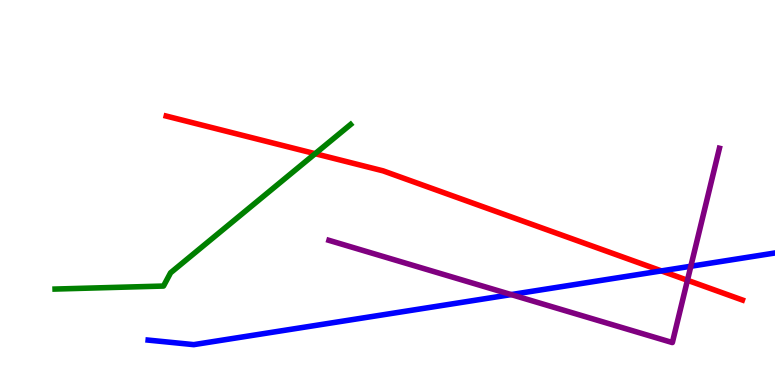[{'lines': ['blue', 'red'], 'intersections': [{'x': 8.53, 'y': 2.96}]}, {'lines': ['green', 'red'], 'intersections': [{'x': 4.07, 'y': 6.01}]}, {'lines': ['purple', 'red'], 'intersections': [{'x': 8.87, 'y': 2.72}]}, {'lines': ['blue', 'green'], 'intersections': []}, {'lines': ['blue', 'purple'], 'intersections': [{'x': 6.6, 'y': 2.35}, {'x': 8.91, 'y': 3.08}]}, {'lines': ['green', 'purple'], 'intersections': []}]